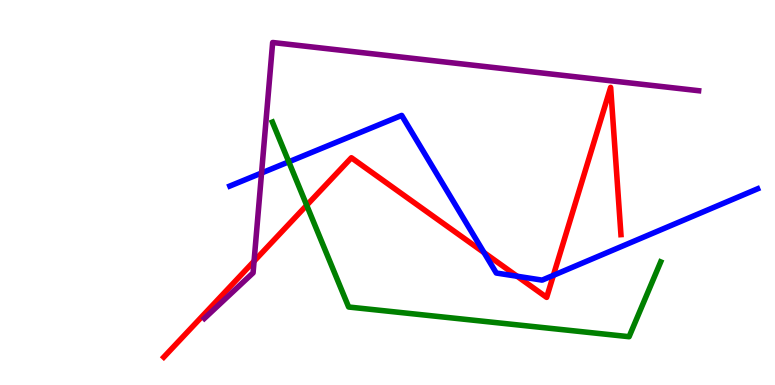[{'lines': ['blue', 'red'], 'intersections': [{'x': 6.25, 'y': 3.44}, {'x': 6.67, 'y': 2.82}, {'x': 7.14, 'y': 2.85}]}, {'lines': ['green', 'red'], 'intersections': [{'x': 3.96, 'y': 4.67}]}, {'lines': ['purple', 'red'], 'intersections': [{'x': 3.28, 'y': 3.22}]}, {'lines': ['blue', 'green'], 'intersections': [{'x': 3.73, 'y': 5.8}]}, {'lines': ['blue', 'purple'], 'intersections': [{'x': 3.38, 'y': 5.51}]}, {'lines': ['green', 'purple'], 'intersections': []}]